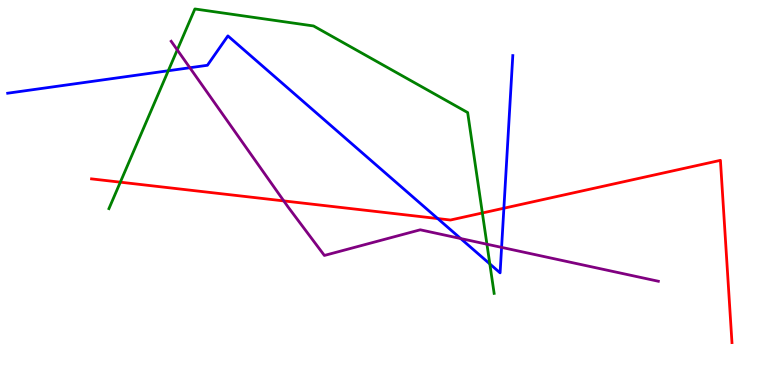[{'lines': ['blue', 'red'], 'intersections': [{'x': 5.65, 'y': 4.32}, {'x': 6.5, 'y': 4.59}]}, {'lines': ['green', 'red'], 'intersections': [{'x': 1.55, 'y': 5.27}, {'x': 6.22, 'y': 4.47}]}, {'lines': ['purple', 'red'], 'intersections': [{'x': 3.66, 'y': 4.78}]}, {'lines': ['blue', 'green'], 'intersections': [{'x': 2.17, 'y': 8.16}, {'x': 6.32, 'y': 3.15}]}, {'lines': ['blue', 'purple'], 'intersections': [{'x': 2.45, 'y': 8.24}, {'x': 5.94, 'y': 3.8}, {'x': 6.47, 'y': 3.57}]}, {'lines': ['green', 'purple'], 'intersections': [{'x': 2.29, 'y': 8.7}, {'x': 6.28, 'y': 3.66}]}]